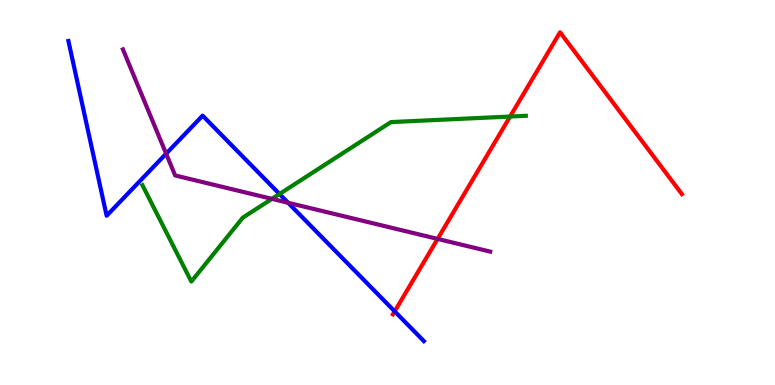[{'lines': ['blue', 'red'], 'intersections': [{'x': 5.09, 'y': 1.91}]}, {'lines': ['green', 'red'], 'intersections': [{'x': 6.58, 'y': 6.97}]}, {'lines': ['purple', 'red'], 'intersections': [{'x': 5.65, 'y': 3.79}]}, {'lines': ['blue', 'green'], 'intersections': [{'x': 3.61, 'y': 4.96}]}, {'lines': ['blue', 'purple'], 'intersections': [{'x': 2.14, 'y': 6.01}, {'x': 3.72, 'y': 4.73}]}, {'lines': ['green', 'purple'], 'intersections': [{'x': 3.51, 'y': 4.83}]}]